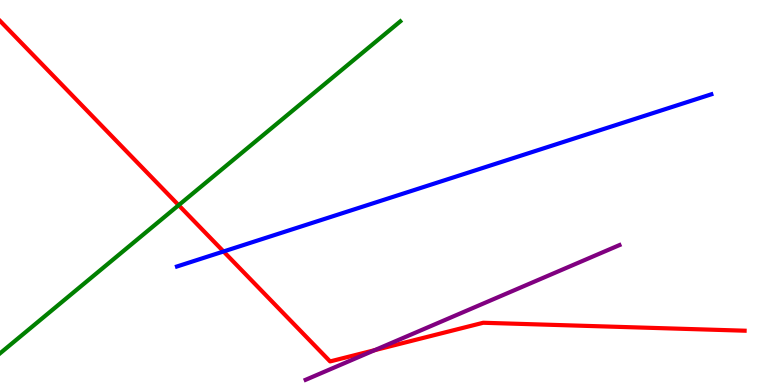[{'lines': ['blue', 'red'], 'intersections': [{'x': 2.88, 'y': 3.47}]}, {'lines': ['green', 'red'], 'intersections': [{'x': 2.31, 'y': 4.67}]}, {'lines': ['purple', 'red'], 'intersections': [{'x': 4.83, 'y': 0.905}]}, {'lines': ['blue', 'green'], 'intersections': []}, {'lines': ['blue', 'purple'], 'intersections': []}, {'lines': ['green', 'purple'], 'intersections': []}]